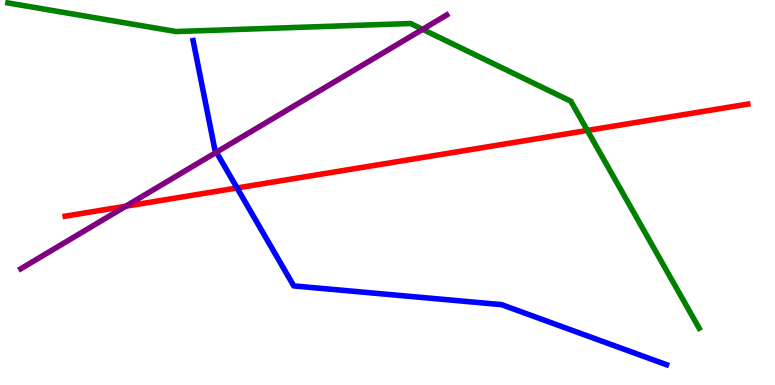[{'lines': ['blue', 'red'], 'intersections': [{'x': 3.06, 'y': 5.12}]}, {'lines': ['green', 'red'], 'intersections': [{'x': 7.58, 'y': 6.61}]}, {'lines': ['purple', 'red'], 'intersections': [{'x': 1.62, 'y': 4.64}]}, {'lines': ['blue', 'green'], 'intersections': []}, {'lines': ['blue', 'purple'], 'intersections': [{'x': 2.79, 'y': 6.05}]}, {'lines': ['green', 'purple'], 'intersections': [{'x': 5.45, 'y': 9.24}]}]